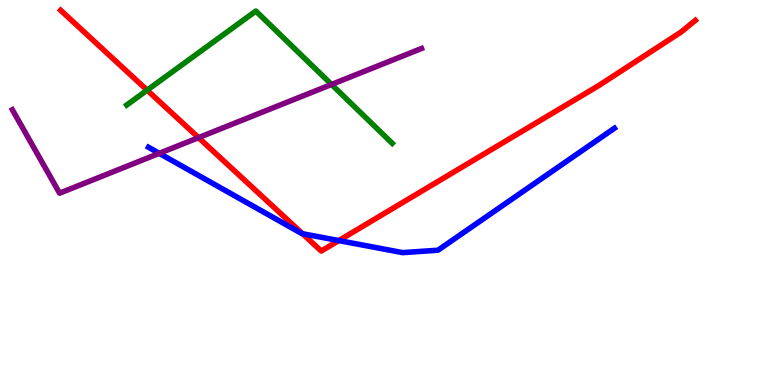[{'lines': ['blue', 'red'], 'intersections': [{'x': 3.9, 'y': 3.93}, {'x': 4.37, 'y': 3.75}]}, {'lines': ['green', 'red'], 'intersections': [{'x': 1.9, 'y': 7.66}]}, {'lines': ['purple', 'red'], 'intersections': [{'x': 2.56, 'y': 6.42}]}, {'lines': ['blue', 'green'], 'intersections': []}, {'lines': ['blue', 'purple'], 'intersections': [{'x': 2.05, 'y': 6.02}]}, {'lines': ['green', 'purple'], 'intersections': [{'x': 4.28, 'y': 7.81}]}]